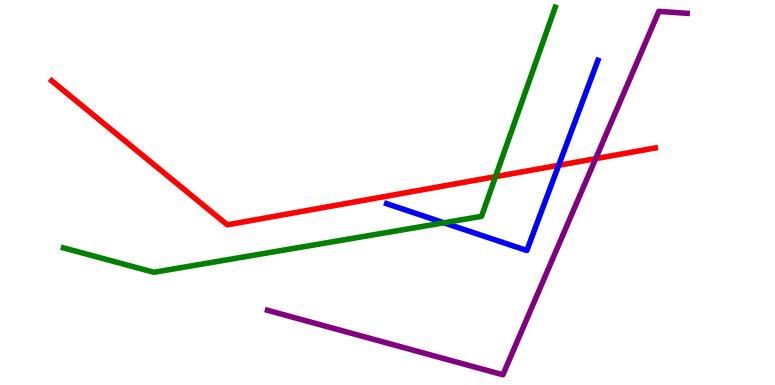[{'lines': ['blue', 'red'], 'intersections': [{'x': 7.21, 'y': 5.71}]}, {'lines': ['green', 'red'], 'intersections': [{'x': 6.39, 'y': 5.41}]}, {'lines': ['purple', 'red'], 'intersections': [{'x': 7.69, 'y': 5.88}]}, {'lines': ['blue', 'green'], 'intersections': [{'x': 5.73, 'y': 4.21}]}, {'lines': ['blue', 'purple'], 'intersections': []}, {'lines': ['green', 'purple'], 'intersections': []}]